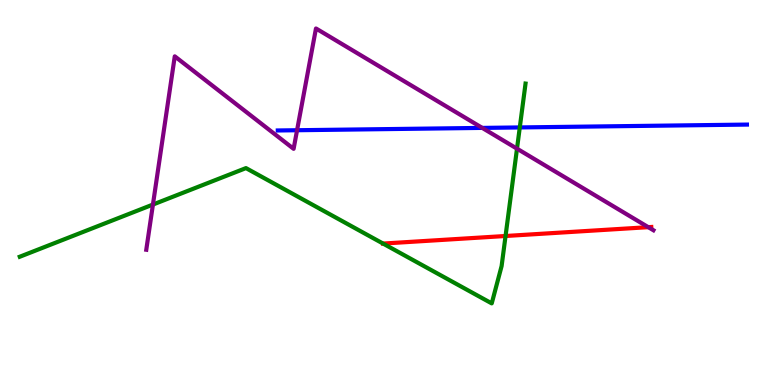[{'lines': ['blue', 'red'], 'intersections': []}, {'lines': ['green', 'red'], 'intersections': [{'x': 4.94, 'y': 3.67}, {'x': 6.52, 'y': 3.87}]}, {'lines': ['purple', 'red'], 'intersections': [{'x': 8.36, 'y': 4.1}]}, {'lines': ['blue', 'green'], 'intersections': [{'x': 6.71, 'y': 6.69}]}, {'lines': ['blue', 'purple'], 'intersections': [{'x': 3.83, 'y': 6.62}, {'x': 6.22, 'y': 6.68}]}, {'lines': ['green', 'purple'], 'intersections': [{'x': 1.97, 'y': 4.69}, {'x': 6.67, 'y': 6.14}]}]